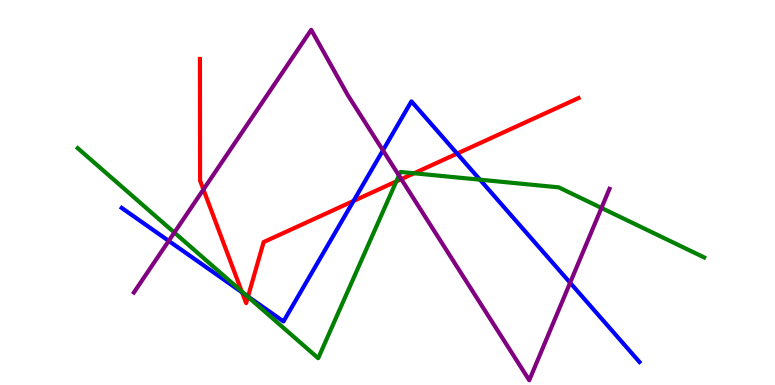[{'lines': ['blue', 'red'], 'intersections': [{'x': 3.12, 'y': 2.41}, {'x': 3.2, 'y': 2.3}, {'x': 4.56, 'y': 4.78}, {'x': 5.9, 'y': 6.01}]}, {'lines': ['green', 'red'], 'intersections': [{'x': 3.12, 'y': 2.43}, {'x': 3.2, 'y': 2.29}, {'x': 5.11, 'y': 5.29}, {'x': 5.34, 'y': 5.5}]}, {'lines': ['purple', 'red'], 'intersections': [{'x': 2.62, 'y': 5.08}, {'x': 5.18, 'y': 5.35}]}, {'lines': ['blue', 'green'], 'intersections': [{'x': 3.17, 'y': 2.34}, {'x': 6.19, 'y': 5.33}]}, {'lines': ['blue', 'purple'], 'intersections': [{'x': 2.18, 'y': 3.74}, {'x': 4.94, 'y': 6.09}, {'x': 7.36, 'y': 2.66}]}, {'lines': ['green', 'purple'], 'intersections': [{'x': 2.25, 'y': 3.96}, {'x': 5.15, 'y': 5.44}, {'x': 7.76, 'y': 4.6}]}]